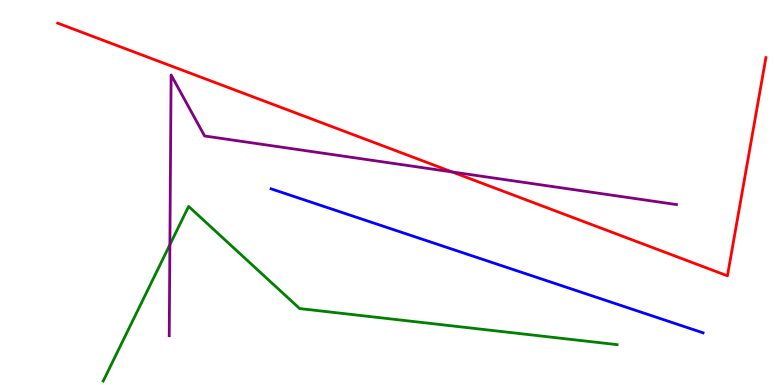[{'lines': ['blue', 'red'], 'intersections': []}, {'lines': ['green', 'red'], 'intersections': []}, {'lines': ['purple', 'red'], 'intersections': [{'x': 5.83, 'y': 5.53}]}, {'lines': ['blue', 'green'], 'intersections': []}, {'lines': ['blue', 'purple'], 'intersections': []}, {'lines': ['green', 'purple'], 'intersections': [{'x': 2.19, 'y': 3.64}]}]